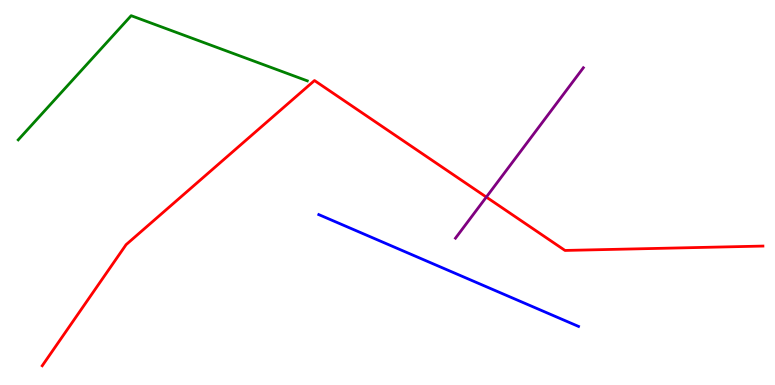[{'lines': ['blue', 'red'], 'intersections': []}, {'lines': ['green', 'red'], 'intersections': []}, {'lines': ['purple', 'red'], 'intersections': [{'x': 6.28, 'y': 4.88}]}, {'lines': ['blue', 'green'], 'intersections': []}, {'lines': ['blue', 'purple'], 'intersections': []}, {'lines': ['green', 'purple'], 'intersections': []}]